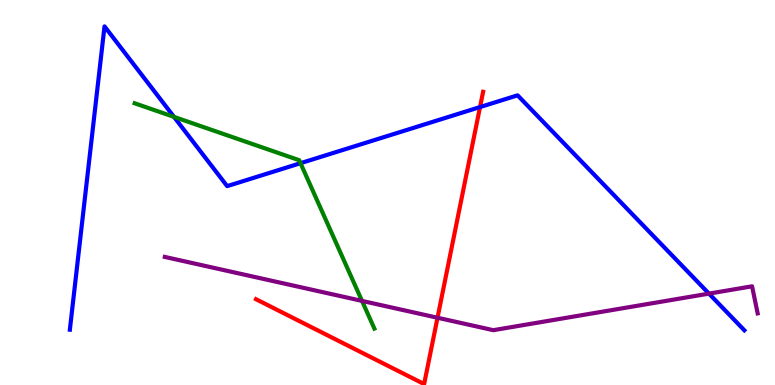[{'lines': ['blue', 'red'], 'intersections': [{'x': 6.19, 'y': 7.22}]}, {'lines': ['green', 'red'], 'intersections': []}, {'lines': ['purple', 'red'], 'intersections': [{'x': 5.65, 'y': 1.75}]}, {'lines': ['blue', 'green'], 'intersections': [{'x': 2.25, 'y': 6.96}, {'x': 3.88, 'y': 5.76}]}, {'lines': ['blue', 'purple'], 'intersections': [{'x': 9.15, 'y': 2.37}]}, {'lines': ['green', 'purple'], 'intersections': [{'x': 4.67, 'y': 2.18}]}]